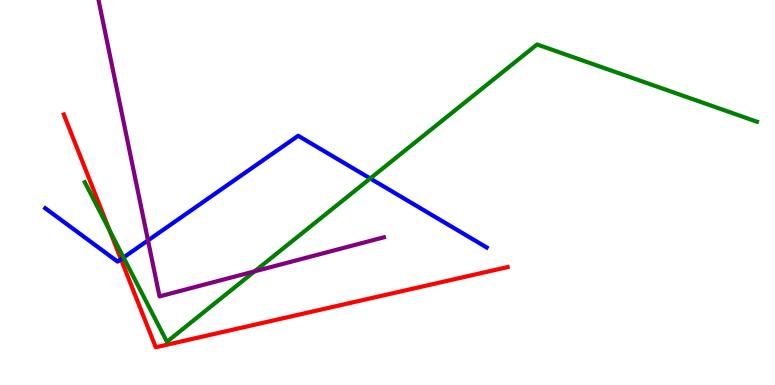[{'lines': ['blue', 'red'], 'intersections': [{'x': 1.56, 'y': 3.27}]}, {'lines': ['green', 'red'], 'intersections': [{'x': 1.41, 'y': 4.02}]}, {'lines': ['purple', 'red'], 'intersections': []}, {'lines': ['blue', 'green'], 'intersections': [{'x': 1.59, 'y': 3.31}, {'x': 4.78, 'y': 5.36}]}, {'lines': ['blue', 'purple'], 'intersections': [{'x': 1.91, 'y': 3.76}]}, {'lines': ['green', 'purple'], 'intersections': [{'x': 3.29, 'y': 2.95}]}]